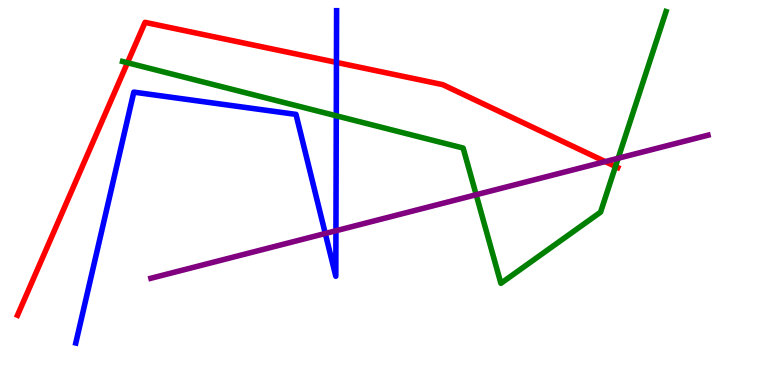[{'lines': ['blue', 'red'], 'intersections': [{'x': 4.34, 'y': 8.38}]}, {'lines': ['green', 'red'], 'intersections': [{'x': 1.64, 'y': 8.37}, {'x': 7.94, 'y': 5.68}]}, {'lines': ['purple', 'red'], 'intersections': [{'x': 7.81, 'y': 5.8}]}, {'lines': ['blue', 'green'], 'intersections': [{'x': 4.34, 'y': 6.99}]}, {'lines': ['blue', 'purple'], 'intersections': [{'x': 4.2, 'y': 3.94}, {'x': 4.33, 'y': 4.01}]}, {'lines': ['green', 'purple'], 'intersections': [{'x': 6.14, 'y': 4.94}, {'x': 7.98, 'y': 5.89}]}]